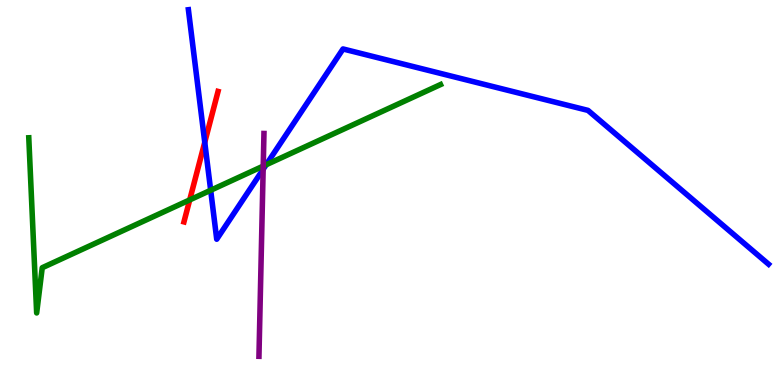[{'lines': ['blue', 'red'], 'intersections': [{'x': 2.64, 'y': 6.3}]}, {'lines': ['green', 'red'], 'intersections': [{'x': 2.45, 'y': 4.81}]}, {'lines': ['purple', 'red'], 'intersections': []}, {'lines': ['blue', 'green'], 'intersections': [{'x': 2.72, 'y': 5.06}, {'x': 3.43, 'y': 5.72}]}, {'lines': ['blue', 'purple'], 'intersections': [{'x': 3.4, 'y': 5.6}]}, {'lines': ['green', 'purple'], 'intersections': [{'x': 3.4, 'y': 5.69}]}]